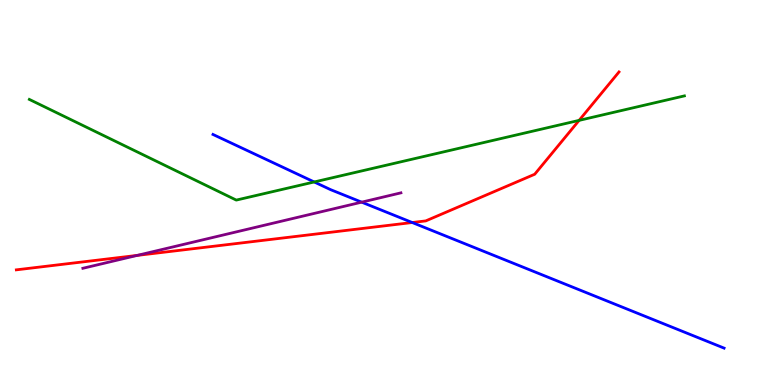[{'lines': ['blue', 'red'], 'intersections': [{'x': 5.32, 'y': 4.22}]}, {'lines': ['green', 'red'], 'intersections': [{'x': 7.47, 'y': 6.87}]}, {'lines': ['purple', 'red'], 'intersections': [{'x': 1.77, 'y': 3.37}]}, {'lines': ['blue', 'green'], 'intersections': [{'x': 4.05, 'y': 5.27}]}, {'lines': ['blue', 'purple'], 'intersections': [{'x': 4.67, 'y': 4.75}]}, {'lines': ['green', 'purple'], 'intersections': []}]